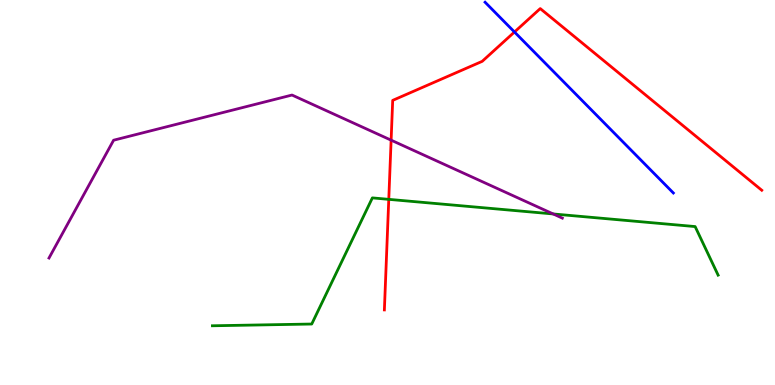[{'lines': ['blue', 'red'], 'intersections': [{'x': 6.64, 'y': 9.17}]}, {'lines': ['green', 'red'], 'intersections': [{'x': 5.02, 'y': 4.82}]}, {'lines': ['purple', 'red'], 'intersections': [{'x': 5.05, 'y': 6.36}]}, {'lines': ['blue', 'green'], 'intersections': []}, {'lines': ['blue', 'purple'], 'intersections': []}, {'lines': ['green', 'purple'], 'intersections': [{'x': 7.14, 'y': 4.44}]}]